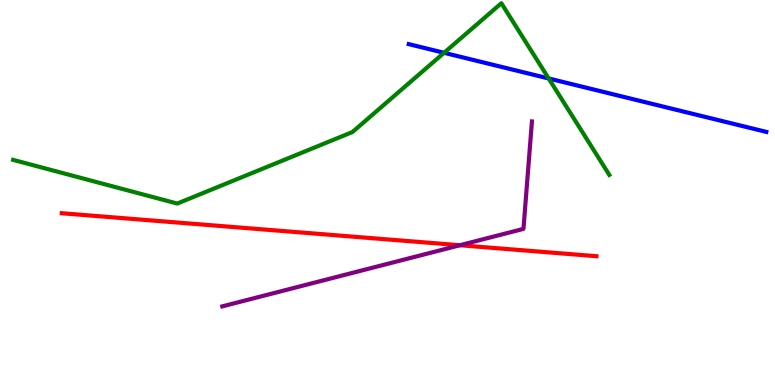[{'lines': ['blue', 'red'], 'intersections': []}, {'lines': ['green', 'red'], 'intersections': []}, {'lines': ['purple', 'red'], 'intersections': [{'x': 5.93, 'y': 3.63}]}, {'lines': ['blue', 'green'], 'intersections': [{'x': 5.73, 'y': 8.63}, {'x': 7.08, 'y': 7.96}]}, {'lines': ['blue', 'purple'], 'intersections': []}, {'lines': ['green', 'purple'], 'intersections': []}]